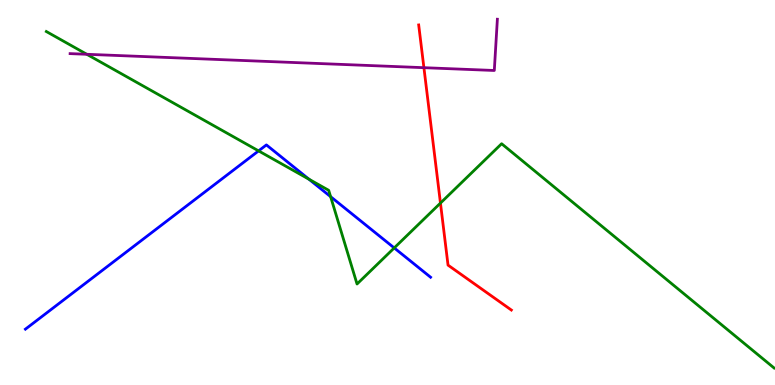[{'lines': ['blue', 'red'], 'intersections': []}, {'lines': ['green', 'red'], 'intersections': [{'x': 5.68, 'y': 4.73}]}, {'lines': ['purple', 'red'], 'intersections': [{'x': 5.47, 'y': 8.24}]}, {'lines': ['blue', 'green'], 'intersections': [{'x': 3.34, 'y': 6.08}, {'x': 3.99, 'y': 5.35}, {'x': 4.27, 'y': 4.89}, {'x': 5.09, 'y': 3.56}]}, {'lines': ['blue', 'purple'], 'intersections': []}, {'lines': ['green', 'purple'], 'intersections': [{'x': 1.12, 'y': 8.59}]}]